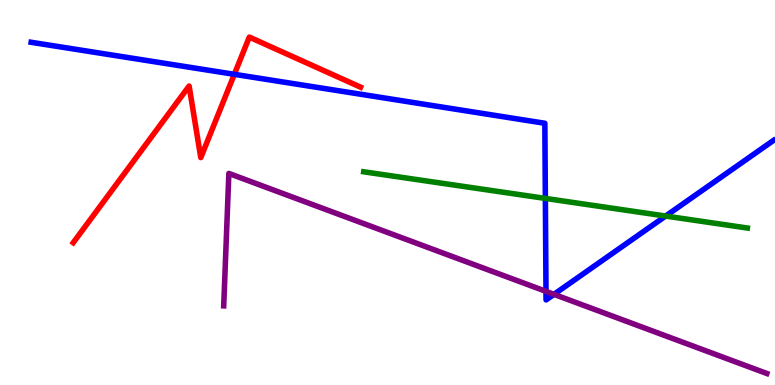[{'lines': ['blue', 'red'], 'intersections': [{'x': 3.02, 'y': 8.07}]}, {'lines': ['green', 'red'], 'intersections': []}, {'lines': ['purple', 'red'], 'intersections': []}, {'lines': ['blue', 'green'], 'intersections': [{'x': 7.04, 'y': 4.85}, {'x': 8.59, 'y': 4.39}]}, {'lines': ['blue', 'purple'], 'intersections': [{'x': 7.05, 'y': 2.43}, {'x': 7.15, 'y': 2.35}]}, {'lines': ['green', 'purple'], 'intersections': []}]